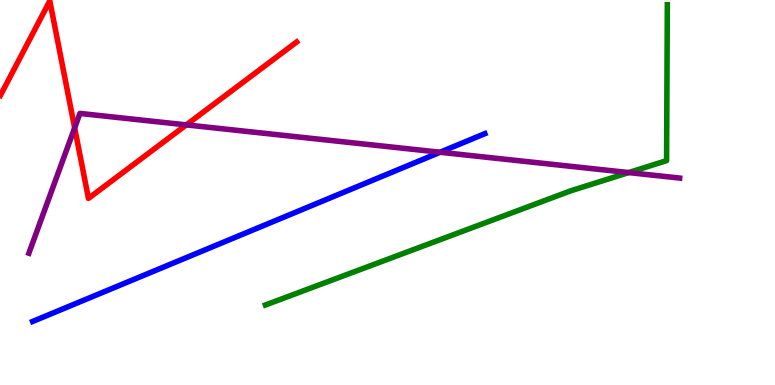[{'lines': ['blue', 'red'], 'intersections': []}, {'lines': ['green', 'red'], 'intersections': []}, {'lines': ['purple', 'red'], 'intersections': [{'x': 0.963, 'y': 6.68}, {'x': 2.4, 'y': 6.76}]}, {'lines': ['blue', 'green'], 'intersections': []}, {'lines': ['blue', 'purple'], 'intersections': [{'x': 5.68, 'y': 6.05}]}, {'lines': ['green', 'purple'], 'intersections': [{'x': 8.11, 'y': 5.52}]}]